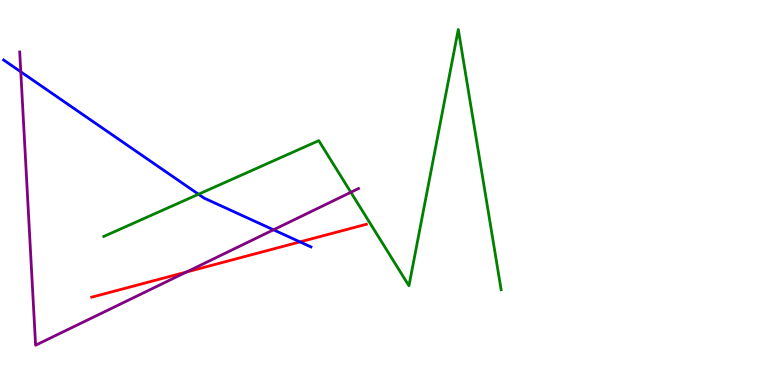[{'lines': ['blue', 'red'], 'intersections': [{'x': 3.87, 'y': 3.72}]}, {'lines': ['green', 'red'], 'intersections': []}, {'lines': ['purple', 'red'], 'intersections': [{'x': 2.41, 'y': 2.93}]}, {'lines': ['blue', 'green'], 'intersections': [{'x': 2.56, 'y': 4.95}]}, {'lines': ['blue', 'purple'], 'intersections': [{'x': 0.268, 'y': 8.13}, {'x': 3.53, 'y': 4.03}]}, {'lines': ['green', 'purple'], 'intersections': [{'x': 4.53, 'y': 5.01}]}]